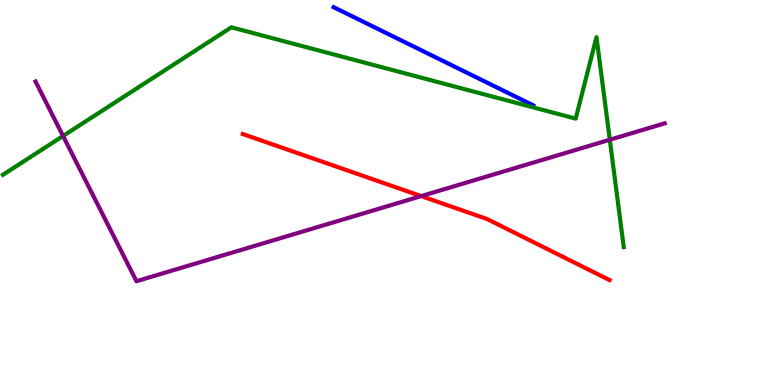[{'lines': ['blue', 'red'], 'intersections': []}, {'lines': ['green', 'red'], 'intersections': []}, {'lines': ['purple', 'red'], 'intersections': [{'x': 5.43, 'y': 4.91}]}, {'lines': ['blue', 'green'], 'intersections': []}, {'lines': ['blue', 'purple'], 'intersections': []}, {'lines': ['green', 'purple'], 'intersections': [{'x': 0.814, 'y': 6.47}, {'x': 7.87, 'y': 6.37}]}]